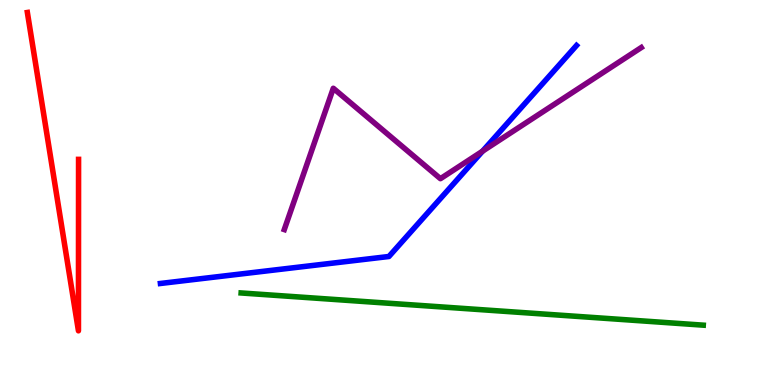[{'lines': ['blue', 'red'], 'intersections': []}, {'lines': ['green', 'red'], 'intersections': []}, {'lines': ['purple', 'red'], 'intersections': []}, {'lines': ['blue', 'green'], 'intersections': []}, {'lines': ['blue', 'purple'], 'intersections': [{'x': 6.23, 'y': 6.07}]}, {'lines': ['green', 'purple'], 'intersections': []}]